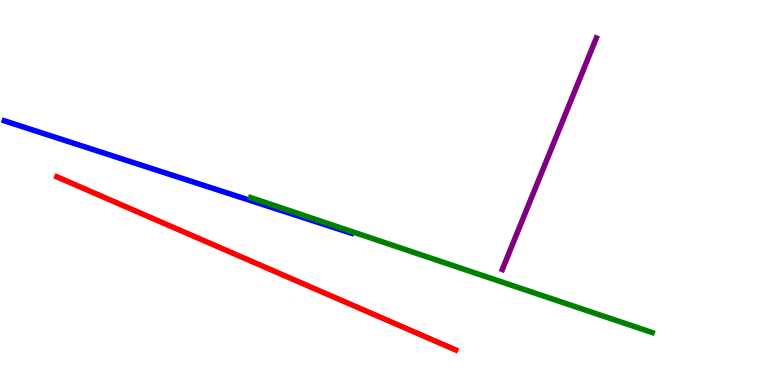[{'lines': ['blue', 'red'], 'intersections': []}, {'lines': ['green', 'red'], 'intersections': []}, {'lines': ['purple', 'red'], 'intersections': []}, {'lines': ['blue', 'green'], 'intersections': []}, {'lines': ['blue', 'purple'], 'intersections': []}, {'lines': ['green', 'purple'], 'intersections': []}]